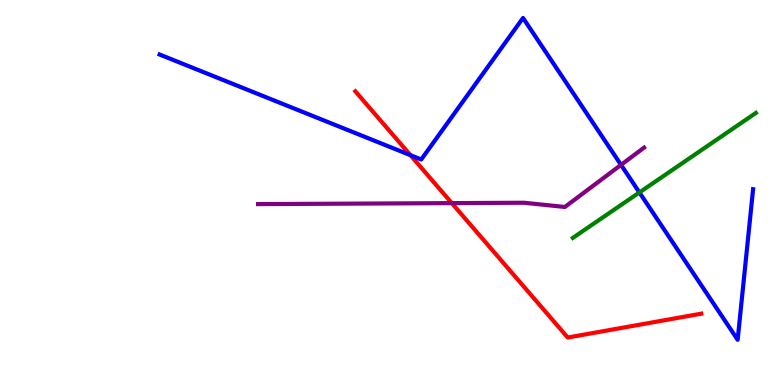[{'lines': ['blue', 'red'], 'intersections': [{'x': 5.3, 'y': 5.97}]}, {'lines': ['green', 'red'], 'intersections': []}, {'lines': ['purple', 'red'], 'intersections': [{'x': 5.83, 'y': 4.72}]}, {'lines': ['blue', 'green'], 'intersections': [{'x': 8.25, 'y': 5.0}]}, {'lines': ['blue', 'purple'], 'intersections': [{'x': 8.01, 'y': 5.72}]}, {'lines': ['green', 'purple'], 'intersections': []}]